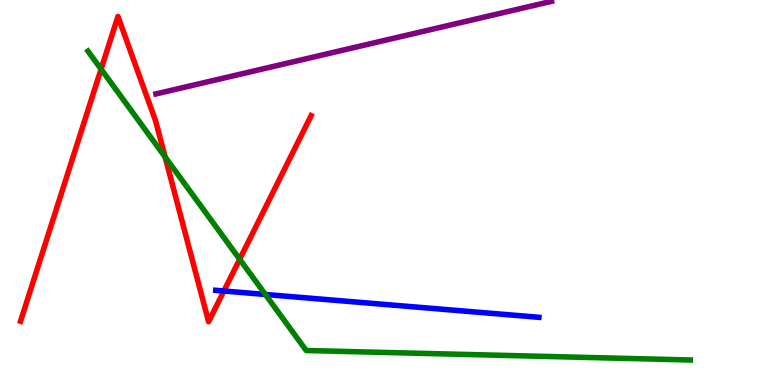[{'lines': ['blue', 'red'], 'intersections': [{'x': 2.89, 'y': 2.44}]}, {'lines': ['green', 'red'], 'intersections': [{'x': 1.3, 'y': 8.2}, {'x': 2.13, 'y': 5.92}, {'x': 3.09, 'y': 3.27}]}, {'lines': ['purple', 'red'], 'intersections': []}, {'lines': ['blue', 'green'], 'intersections': [{'x': 3.42, 'y': 2.35}]}, {'lines': ['blue', 'purple'], 'intersections': []}, {'lines': ['green', 'purple'], 'intersections': []}]